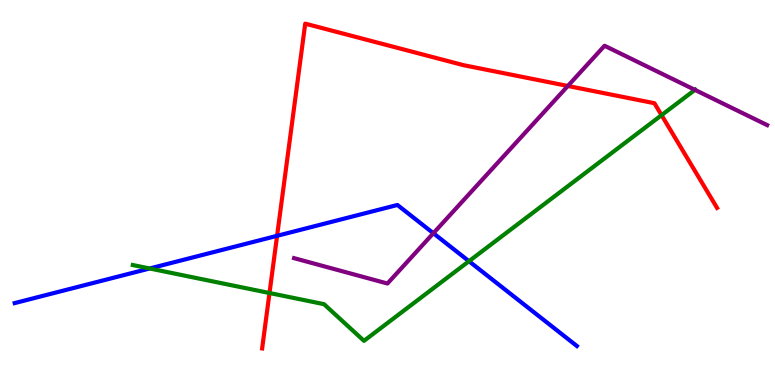[{'lines': ['blue', 'red'], 'intersections': [{'x': 3.58, 'y': 3.87}]}, {'lines': ['green', 'red'], 'intersections': [{'x': 3.48, 'y': 2.39}, {'x': 8.54, 'y': 7.01}]}, {'lines': ['purple', 'red'], 'intersections': [{'x': 7.33, 'y': 7.77}]}, {'lines': ['blue', 'green'], 'intersections': [{'x': 1.93, 'y': 3.03}, {'x': 6.05, 'y': 3.22}]}, {'lines': ['blue', 'purple'], 'intersections': [{'x': 5.59, 'y': 3.94}]}, {'lines': ['green', 'purple'], 'intersections': [{'x': 8.97, 'y': 7.67}]}]